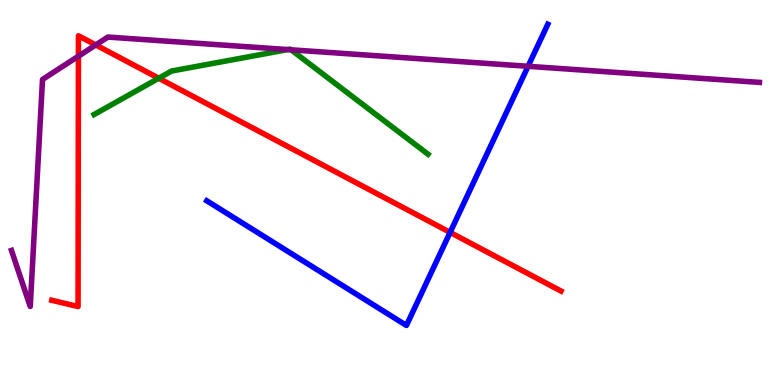[{'lines': ['blue', 'red'], 'intersections': [{'x': 5.81, 'y': 3.96}]}, {'lines': ['green', 'red'], 'intersections': [{'x': 2.05, 'y': 7.97}]}, {'lines': ['purple', 'red'], 'intersections': [{'x': 1.01, 'y': 8.54}, {'x': 1.24, 'y': 8.83}]}, {'lines': ['blue', 'green'], 'intersections': []}, {'lines': ['blue', 'purple'], 'intersections': [{'x': 6.81, 'y': 8.28}]}, {'lines': ['green', 'purple'], 'intersections': [{'x': 3.71, 'y': 8.71}, {'x': 3.76, 'y': 8.71}]}]